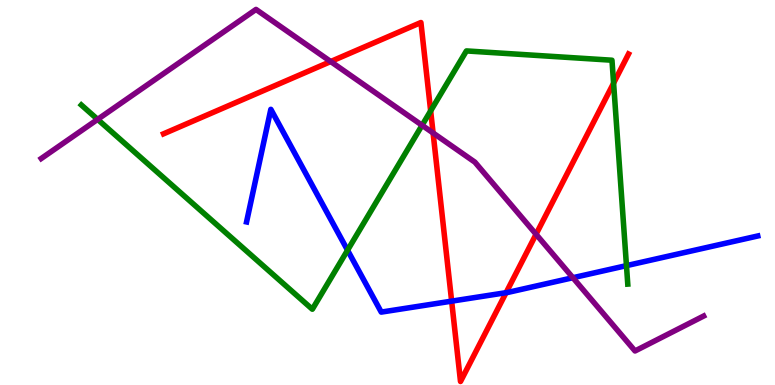[{'lines': ['blue', 'red'], 'intersections': [{'x': 5.83, 'y': 2.18}, {'x': 6.53, 'y': 2.4}]}, {'lines': ['green', 'red'], 'intersections': [{'x': 5.56, 'y': 7.12}, {'x': 7.92, 'y': 7.84}]}, {'lines': ['purple', 'red'], 'intersections': [{'x': 4.27, 'y': 8.4}, {'x': 5.59, 'y': 6.55}, {'x': 6.92, 'y': 3.92}]}, {'lines': ['blue', 'green'], 'intersections': [{'x': 4.48, 'y': 3.5}, {'x': 8.08, 'y': 3.1}]}, {'lines': ['blue', 'purple'], 'intersections': [{'x': 7.39, 'y': 2.79}]}, {'lines': ['green', 'purple'], 'intersections': [{'x': 1.26, 'y': 6.9}, {'x': 5.45, 'y': 6.75}]}]